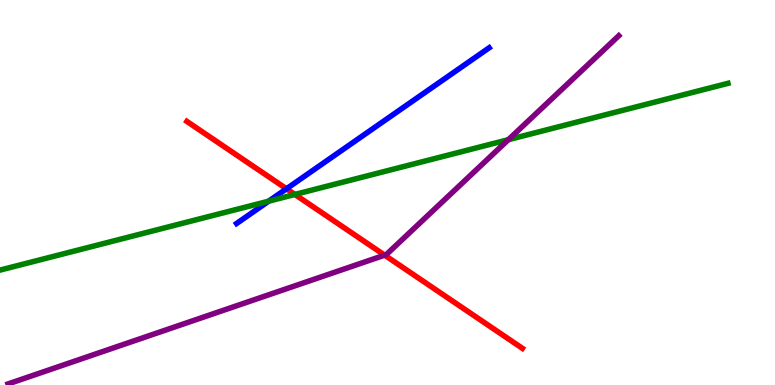[{'lines': ['blue', 'red'], 'intersections': [{'x': 3.7, 'y': 5.1}]}, {'lines': ['green', 'red'], 'intersections': [{'x': 3.8, 'y': 4.95}]}, {'lines': ['purple', 'red'], 'intersections': [{'x': 4.96, 'y': 3.37}]}, {'lines': ['blue', 'green'], 'intersections': [{'x': 3.47, 'y': 4.77}]}, {'lines': ['blue', 'purple'], 'intersections': []}, {'lines': ['green', 'purple'], 'intersections': [{'x': 6.56, 'y': 6.37}]}]